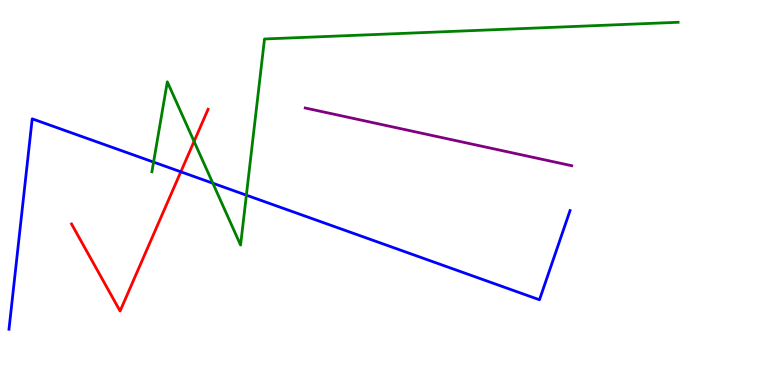[{'lines': ['blue', 'red'], 'intersections': [{'x': 2.33, 'y': 5.54}]}, {'lines': ['green', 'red'], 'intersections': [{'x': 2.5, 'y': 6.33}]}, {'lines': ['purple', 'red'], 'intersections': []}, {'lines': ['blue', 'green'], 'intersections': [{'x': 1.98, 'y': 5.79}, {'x': 2.75, 'y': 5.24}, {'x': 3.18, 'y': 4.93}]}, {'lines': ['blue', 'purple'], 'intersections': []}, {'lines': ['green', 'purple'], 'intersections': []}]